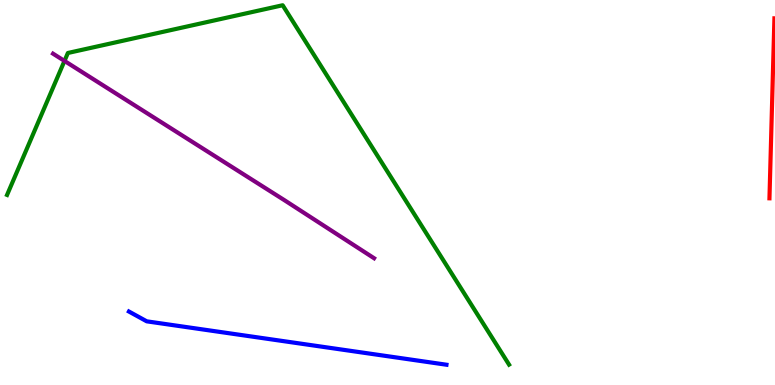[{'lines': ['blue', 'red'], 'intersections': []}, {'lines': ['green', 'red'], 'intersections': []}, {'lines': ['purple', 'red'], 'intersections': []}, {'lines': ['blue', 'green'], 'intersections': []}, {'lines': ['blue', 'purple'], 'intersections': []}, {'lines': ['green', 'purple'], 'intersections': [{'x': 0.832, 'y': 8.42}]}]